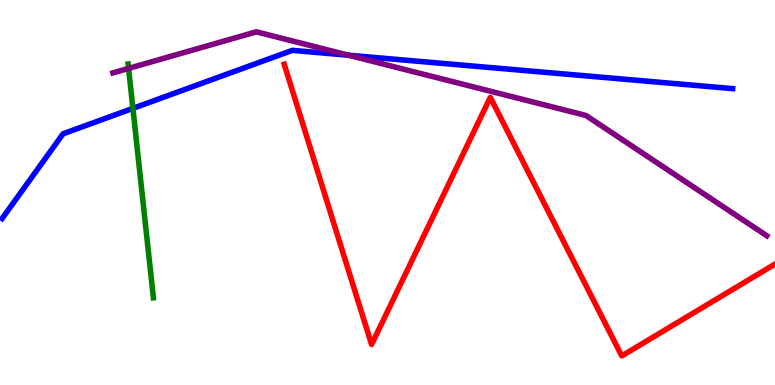[{'lines': ['blue', 'red'], 'intersections': []}, {'lines': ['green', 'red'], 'intersections': []}, {'lines': ['purple', 'red'], 'intersections': []}, {'lines': ['blue', 'green'], 'intersections': [{'x': 1.71, 'y': 7.19}]}, {'lines': ['blue', 'purple'], 'intersections': [{'x': 4.5, 'y': 8.57}]}, {'lines': ['green', 'purple'], 'intersections': [{'x': 1.66, 'y': 8.22}]}]